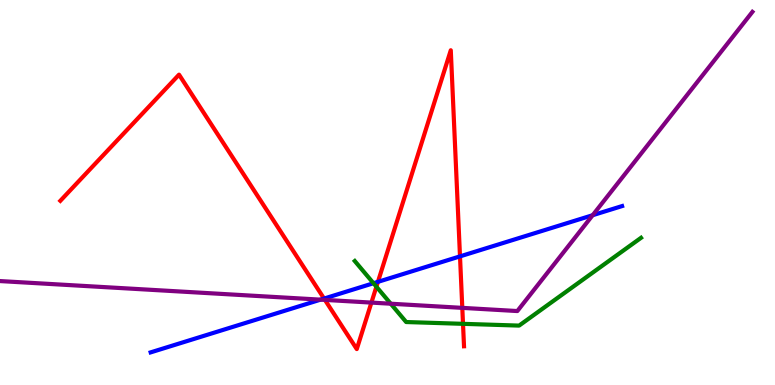[{'lines': ['blue', 'red'], 'intersections': [{'x': 4.18, 'y': 2.25}, {'x': 4.88, 'y': 2.68}, {'x': 5.94, 'y': 3.34}]}, {'lines': ['green', 'red'], 'intersections': [{'x': 4.86, 'y': 2.55}, {'x': 5.97, 'y': 1.59}]}, {'lines': ['purple', 'red'], 'intersections': [{'x': 4.19, 'y': 2.21}, {'x': 4.79, 'y': 2.14}, {'x': 5.97, 'y': 2.0}]}, {'lines': ['blue', 'green'], 'intersections': [{'x': 4.82, 'y': 2.64}]}, {'lines': ['blue', 'purple'], 'intersections': [{'x': 4.14, 'y': 2.22}, {'x': 7.65, 'y': 4.41}]}, {'lines': ['green', 'purple'], 'intersections': [{'x': 5.04, 'y': 2.11}]}]